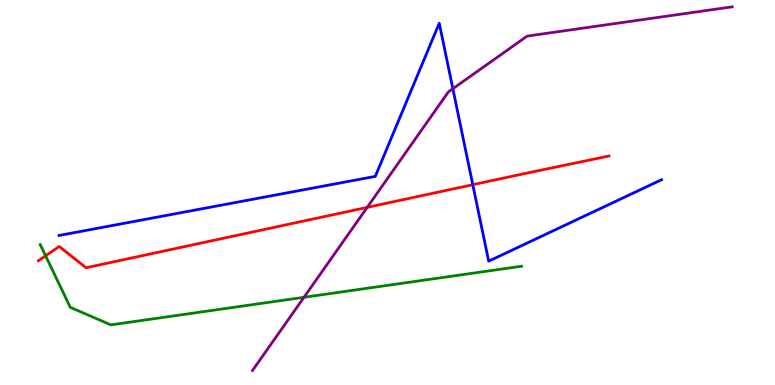[{'lines': ['blue', 'red'], 'intersections': [{'x': 6.1, 'y': 5.2}]}, {'lines': ['green', 'red'], 'intersections': [{'x': 0.588, 'y': 3.36}]}, {'lines': ['purple', 'red'], 'intersections': [{'x': 4.74, 'y': 4.61}]}, {'lines': ['blue', 'green'], 'intersections': []}, {'lines': ['blue', 'purple'], 'intersections': [{'x': 5.84, 'y': 7.7}]}, {'lines': ['green', 'purple'], 'intersections': [{'x': 3.92, 'y': 2.28}]}]